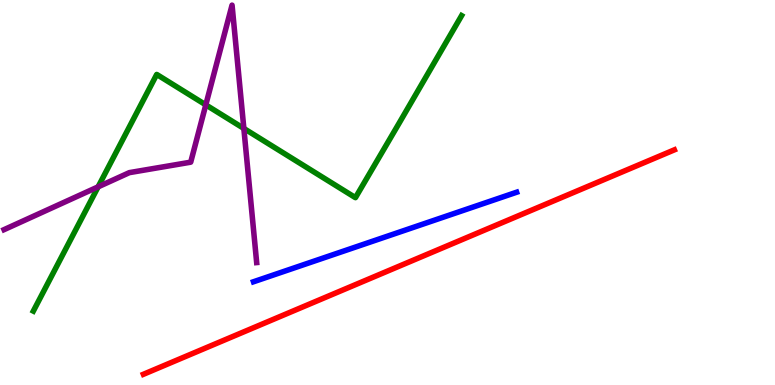[{'lines': ['blue', 'red'], 'intersections': []}, {'lines': ['green', 'red'], 'intersections': []}, {'lines': ['purple', 'red'], 'intersections': []}, {'lines': ['blue', 'green'], 'intersections': []}, {'lines': ['blue', 'purple'], 'intersections': []}, {'lines': ['green', 'purple'], 'intersections': [{'x': 1.27, 'y': 5.15}, {'x': 2.66, 'y': 7.28}, {'x': 3.15, 'y': 6.66}]}]